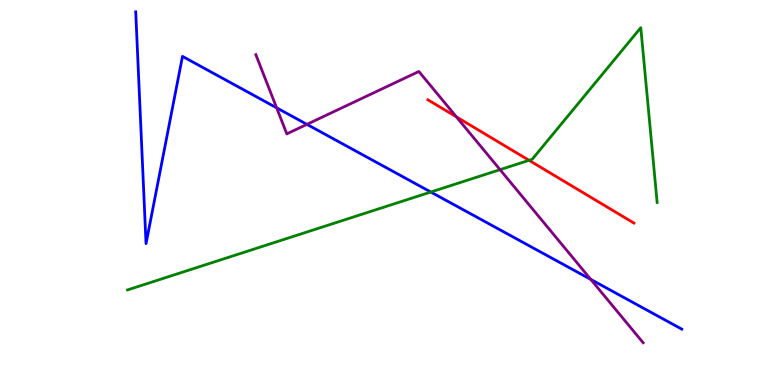[{'lines': ['blue', 'red'], 'intersections': []}, {'lines': ['green', 'red'], 'intersections': [{'x': 6.83, 'y': 5.84}]}, {'lines': ['purple', 'red'], 'intersections': [{'x': 5.89, 'y': 6.96}]}, {'lines': ['blue', 'green'], 'intersections': [{'x': 5.56, 'y': 5.01}]}, {'lines': ['blue', 'purple'], 'intersections': [{'x': 3.57, 'y': 7.2}, {'x': 3.96, 'y': 6.77}, {'x': 7.62, 'y': 2.74}]}, {'lines': ['green', 'purple'], 'intersections': [{'x': 6.45, 'y': 5.59}]}]